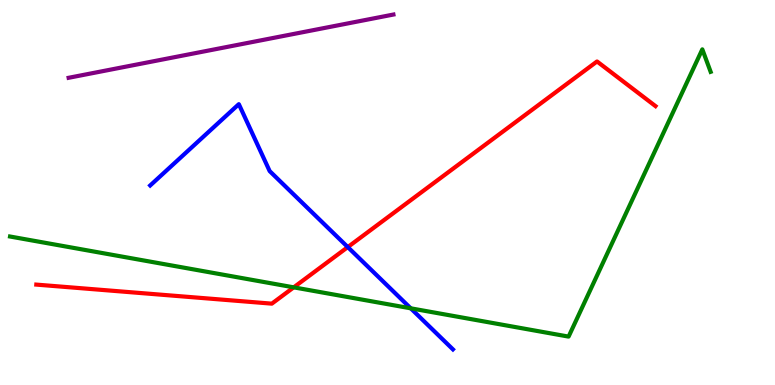[{'lines': ['blue', 'red'], 'intersections': [{'x': 4.49, 'y': 3.58}]}, {'lines': ['green', 'red'], 'intersections': [{'x': 3.79, 'y': 2.54}]}, {'lines': ['purple', 'red'], 'intersections': []}, {'lines': ['blue', 'green'], 'intersections': [{'x': 5.3, 'y': 1.99}]}, {'lines': ['blue', 'purple'], 'intersections': []}, {'lines': ['green', 'purple'], 'intersections': []}]